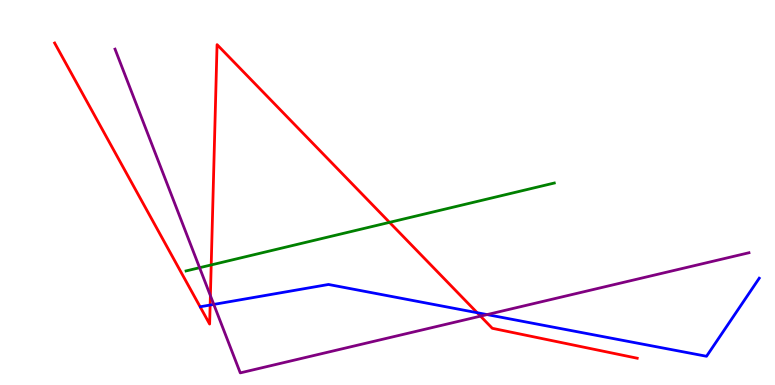[{'lines': ['blue', 'red'], 'intersections': [{'x': 2.71, 'y': 2.08}, {'x': 6.16, 'y': 1.88}]}, {'lines': ['green', 'red'], 'intersections': [{'x': 2.73, 'y': 3.12}, {'x': 5.03, 'y': 4.22}]}, {'lines': ['purple', 'red'], 'intersections': [{'x': 2.71, 'y': 2.32}, {'x': 6.2, 'y': 1.79}]}, {'lines': ['blue', 'green'], 'intersections': []}, {'lines': ['blue', 'purple'], 'intersections': [{'x': 2.76, 'y': 2.09}, {'x': 6.29, 'y': 1.83}]}, {'lines': ['green', 'purple'], 'intersections': [{'x': 2.58, 'y': 3.05}]}]